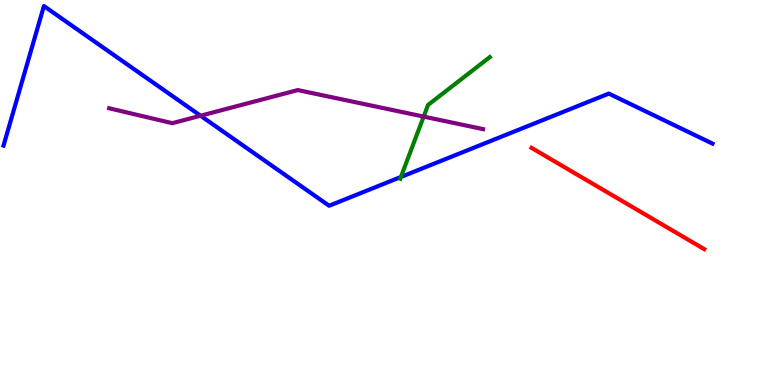[{'lines': ['blue', 'red'], 'intersections': []}, {'lines': ['green', 'red'], 'intersections': []}, {'lines': ['purple', 'red'], 'intersections': []}, {'lines': ['blue', 'green'], 'intersections': [{'x': 5.17, 'y': 5.4}]}, {'lines': ['blue', 'purple'], 'intersections': [{'x': 2.59, 'y': 6.99}]}, {'lines': ['green', 'purple'], 'intersections': [{'x': 5.47, 'y': 6.97}]}]